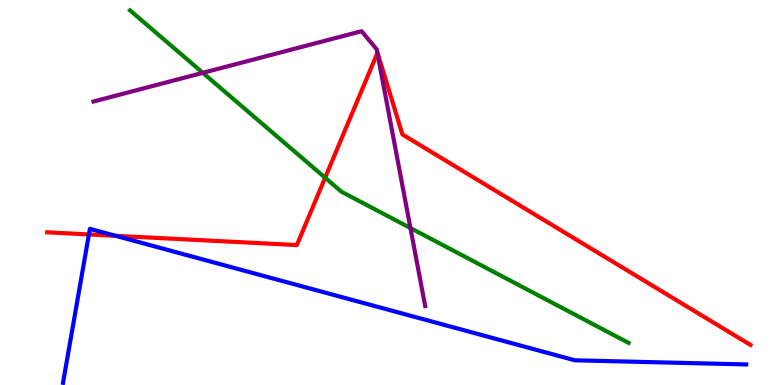[{'lines': ['blue', 'red'], 'intersections': [{'x': 1.15, 'y': 3.91}, {'x': 1.49, 'y': 3.88}]}, {'lines': ['green', 'red'], 'intersections': [{'x': 4.2, 'y': 5.38}]}, {'lines': ['purple', 'red'], 'intersections': [{'x': 4.87, 'y': 8.62}]}, {'lines': ['blue', 'green'], 'intersections': []}, {'lines': ['blue', 'purple'], 'intersections': []}, {'lines': ['green', 'purple'], 'intersections': [{'x': 2.62, 'y': 8.11}, {'x': 5.3, 'y': 4.08}]}]